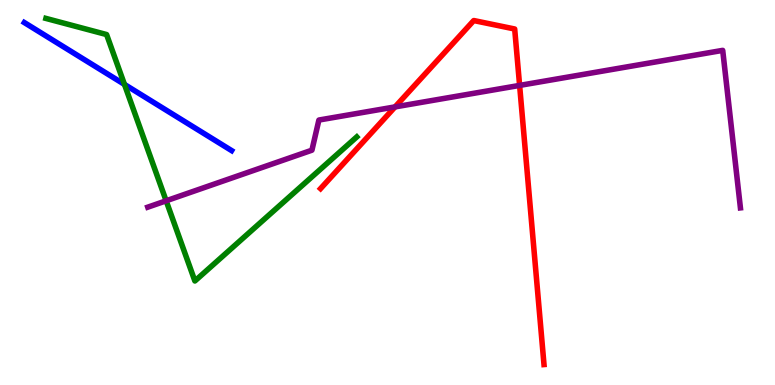[{'lines': ['blue', 'red'], 'intersections': []}, {'lines': ['green', 'red'], 'intersections': []}, {'lines': ['purple', 'red'], 'intersections': [{'x': 5.1, 'y': 7.22}, {'x': 6.7, 'y': 7.78}]}, {'lines': ['blue', 'green'], 'intersections': [{'x': 1.61, 'y': 7.81}]}, {'lines': ['blue', 'purple'], 'intersections': []}, {'lines': ['green', 'purple'], 'intersections': [{'x': 2.14, 'y': 4.78}]}]